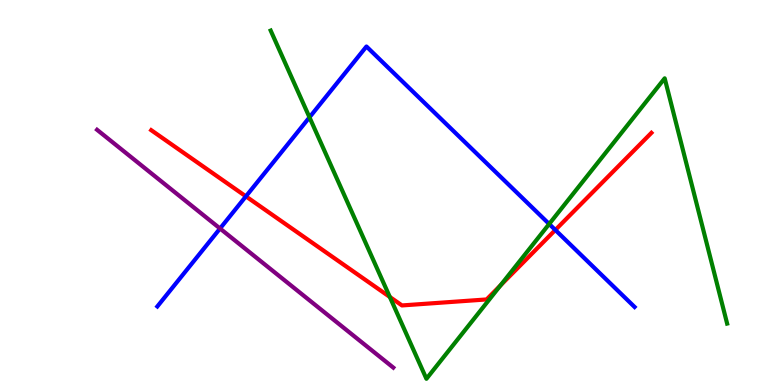[{'lines': ['blue', 'red'], 'intersections': [{'x': 3.17, 'y': 4.9}, {'x': 7.17, 'y': 4.03}]}, {'lines': ['green', 'red'], 'intersections': [{'x': 5.03, 'y': 2.29}, {'x': 6.46, 'y': 2.59}]}, {'lines': ['purple', 'red'], 'intersections': []}, {'lines': ['blue', 'green'], 'intersections': [{'x': 3.99, 'y': 6.95}, {'x': 7.09, 'y': 4.18}]}, {'lines': ['blue', 'purple'], 'intersections': [{'x': 2.84, 'y': 4.06}]}, {'lines': ['green', 'purple'], 'intersections': []}]